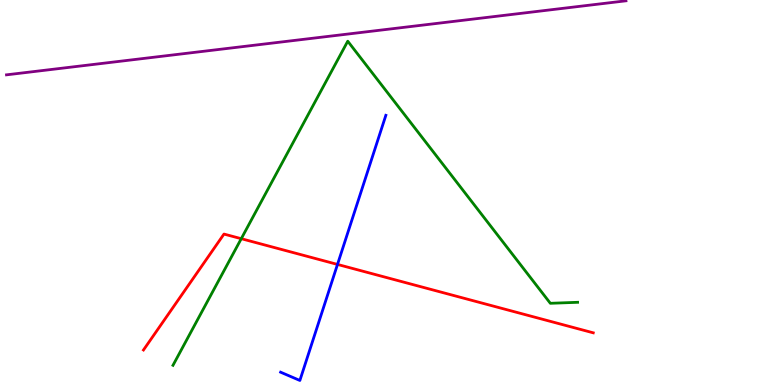[{'lines': ['blue', 'red'], 'intersections': [{'x': 4.35, 'y': 3.13}]}, {'lines': ['green', 'red'], 'intersections': [{'x': 3.11, 'y': 3.8}]}, {'lines': ['purple', 'red'], 'intersections': []}, {'lines': ['blue', 'green'], 'intersections': []}, {'lines': ['blue', 'purple'], 'intersections': []}, {'lines': ['green', 'purple'], 'intersections': []}]